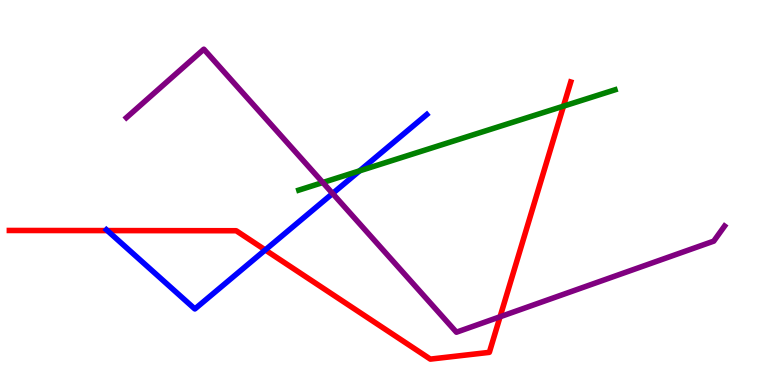[{'lines': ['blue', 'red'], 'intersections': [{'x': 1.38, 'y': 4.01}, {'x': 3.42, 'y': 3.51}]}, {'lines': ['green', 'red'], 'intersections': [{'x': 7.27, 'y': 7.24}]}, {'lines': ['purple', 'red'], 'intersections': [{'x': 6.45, 'y': 1.77}]}, {'lines': ['blue', 'green'], 'intersections': [{'x': 4.64, 'y': 5.56}]}, {'lines': ['blue', 'purple'], 'intersections': [{'x': 4.29, 'y': 4.97}]}, {'lines': ['green', 'purple'], 'intersections': [{'x': 4.17, 'y': 5.26}]}]